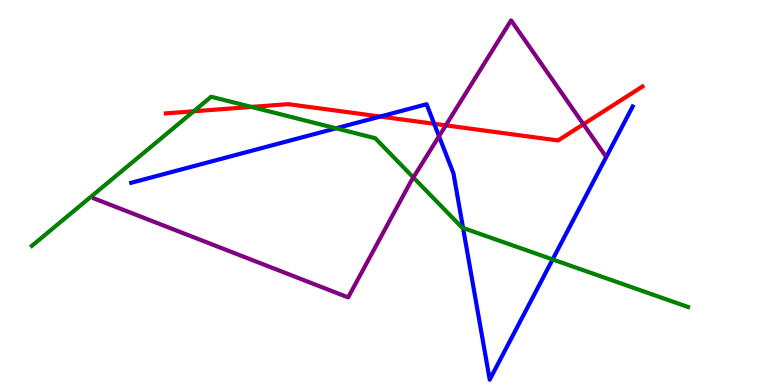[{'lines': ['blue', 'red'], 'intersections': [{'x': 4.91, 'y': 6.97}, {'x': 5.6, 'y': 6.78}]}, {'lines': ['green', 'red'], 'intersections': [{'x': 2.5, 'y': 7.11}, {'x': 3.24, 'y': 7.22}]}, {'lines': ['purple', 'red'], 'intersections': [{'x': 5.75, 'y': 6.74}, {'x': 7.53, 'y': 6.77}]}, {'lines': ['blue', 'green'], 'intersections': [{'x': 4.34, 'y': 6.67}, {'x': 5.97, 'y': 4.08}, {'x': 7.13, 'y': 3.26}]}, {'lines': ['blue', 'purple'], 'intersections': [{'x': 5.66, 'y': 6.46}]}, {'lines': ['green', 'purple'], 'intersections': [{'x': 5.33, 'y': 5.39}]}]